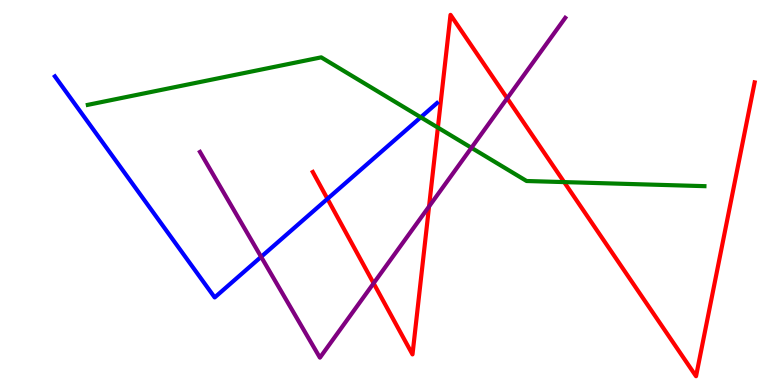[{'lines': ['blue', 'red'], 'intersections': [{'x': 4.23, 'y': 4.84}]}, {'lines': ['green', 'red'], 'intersections': [{'x': 5.65, 'y': 6.69}, {'x': 7.28, 'y': 5.27}]}, {'lines': ['purple', 'red'], 'intersections': [{'x': 4.82, 'y': 2.64}, {'x': 5.54, 'y': 4.64}, {'x': 6.54, 'y': 7.45}]}, {'lines': ['blue', 'green'], 'intersections': [{'x': 5.43, 'y': 6.95}]}, {'lines': ['blue', 'purple'], 'intersections': [{'x': 3.37, 'y': 3.33}]}, {'lines': ['green', 'purple'], 'intersections': [{'x': 6.08, 'y': 6.16}]}]